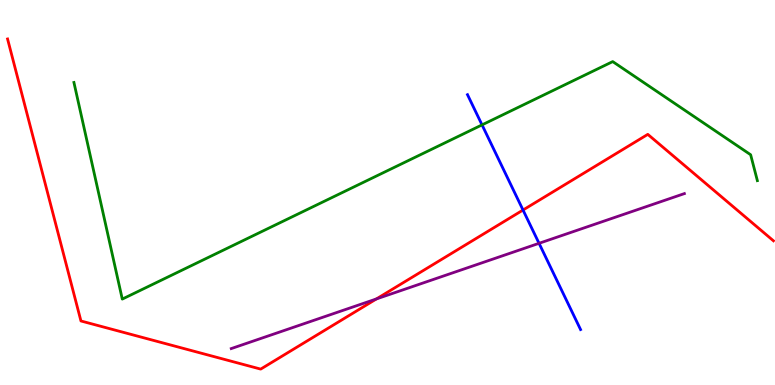[{'lines': ['blue', 'red'], 'intersections': [{'x': 6.75, 'y': 4.54}]}, {'lines': ['green', 'red'], 'intersections': []}, {'lines': ['purple', 'red'], 'intersections': [{'x': 4.86, 'y': 2.24}]}, {'lines': ['blue', 'green'], 'intersections': [{'x': 6.22, 'y': 6.76}]}, {'lines': ['blue', 'purple'], 'intersections': [{'x': 6.96, 'y': 3.68}]}, {'lines': ['green', 'purple'], 'intersections': []}]